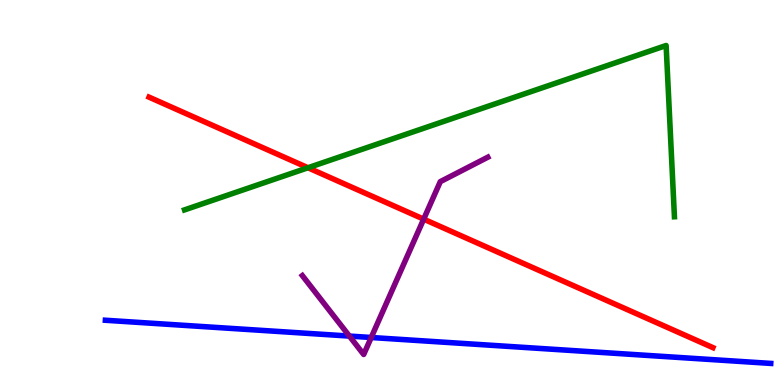[{'lines': ['blue', 'red'], 'intersections': []}, {'lines': ['green', 'red'], 'intersections': [{'x': 3.97, 'y': 5.64}]}, {'lines': ['purple', 'red'], 'intersections': [{'x': 5.47, 'y': 4.31}]}, {'lines': ['blue', 'green'], 'intersections': []}, {'lines': ['blue', 'purple'], 'intersections': [{'x': 4.51, 'y': 1.27}, {'x': 4.79, 'y': 1.23}]}, {'lines': ['green', 'purple'], 'intersections': []}]